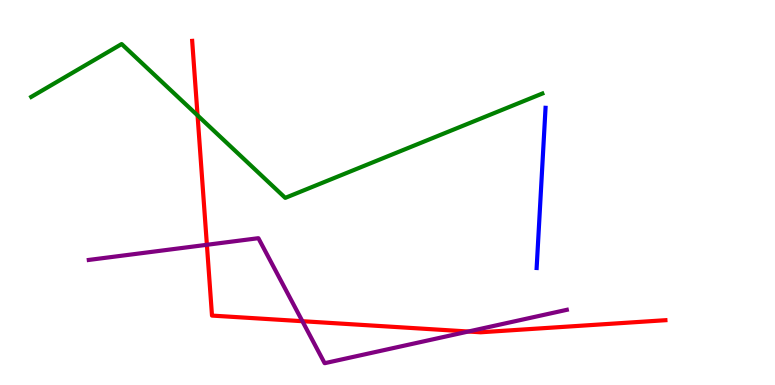[{'lines': ['blue', 'red'], 'intersections': []}, {'lines': ['green', 'red'], 'intersections': [{'x': 2.55, 'y': 7.0}]}, {'lines': ['purple', 'red'], 'intersections': [{'x': 2.67, 'y': 3.64}, {'x': 3.9, 'y': 1.66}, {'x': 6.04, 'y': 1.39}]}, {'lines': ['blue', 'green'], 'intersections': []}, {'lines': ['blue', 'purple'], 'intersections': []}, {'lines': ['green', 'purple'], 'intersections': []}]